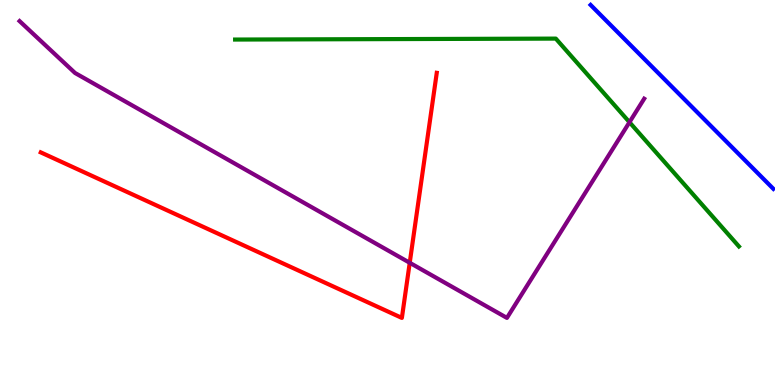[{'lines': ['blue', 'red'], 'intersections': []}, {'lines': ['green', 'red'], 'intersections': []}, {'lines': ['purple', 'red'], 'intersections': [{'x': 5.29, 'y': 3.17}]}, {'lines': ['blue', 'green'], 'intersections': []}, {'lines': ['blue', 'purple'], 'intersections': []}, {'lines': ['green', 'purple'], 'intersections': [{'x': 8.12, 'y': 6.83}]}]